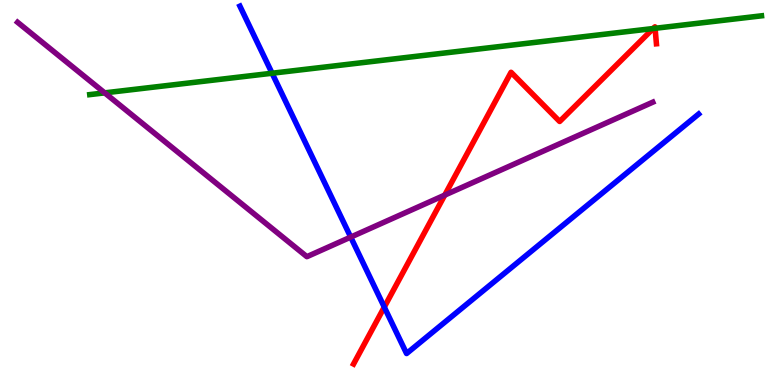[{'lines': ['blue', 'red'], 'intersections': [{'x': 4.96, 'y': 2.02}]}, {'lines': ['green', 'red'], 'intersections': [{'x': 8.43, 'y': 9.26}, {'x': 8.45, 'y': 9.26}]}, {'lines': ['purple', 'red'], 'intersections': [{'x': 5.74, 'y': 4.93}]}, {'lines': ['blue', 'green'], 'intersections': [{'x': 3.51, 'y': 8.1}]}, {'lines': ['blue', 'purple'], 'intersections': [{'x': 4.53, 'y': 3.84}]}, {'lines': ['green', 'purple'], 'intersections': [{'x': 1.35, 'y': 7.59}]}]